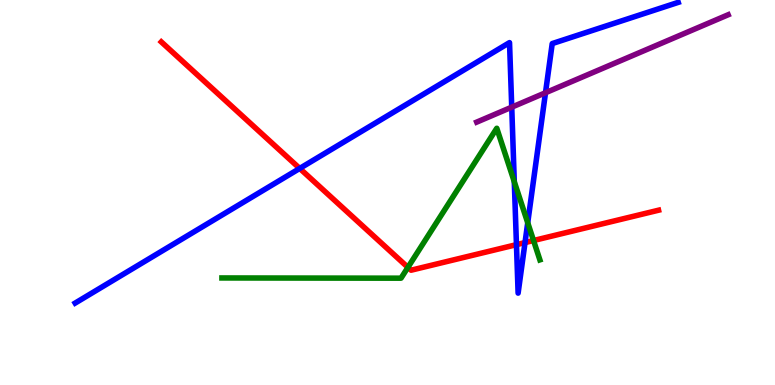[{'lines': ['blue', 'red'], 'intersections': [{'x': 3.87, 'y': 5.63}, {'x': 6.66, 'y': 3.65}, {'x': 6.77, 'y': 3.7}]}, {'lines': ['green', 'red'], 'intersections': [{'x': 5.26, 'y': 3.06}, {'x': 6.88, 'y': 3.75}]}, {'lines': ['purple', 'red'], 'intersections': []}, {'lines': ['blue', 'green'], 'intersections': [{'x': 6.64, 'y': 5.28}, {'x': 6.81, 'y': 4.21}]}, {'lines': ['blue', 'purple'], 'intersections': [{'x': 6.6, 'y': 7.22}, {'x': 7.04, 'y': 7.59}]}, {'lines': ['green', 'purple'], 'intersections': []}]